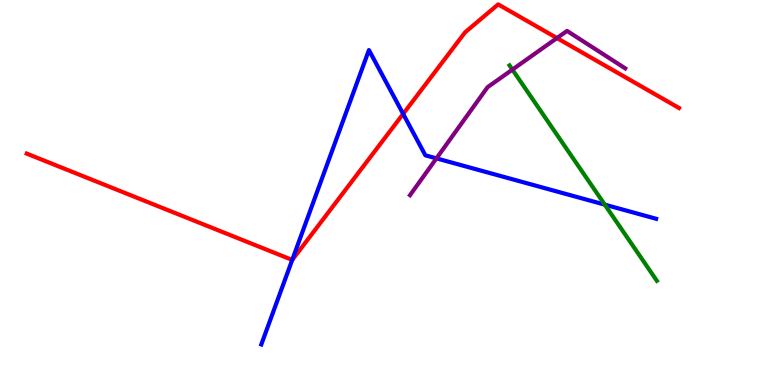[{'lines': ['blue', 'red'], 'intersections': [{'x': 3.77, 'y': 3.25}, {'x': 5.2, 'y': 7.04}]}, {'lines': ['green', 'red'], 'intersections': []}, {'lines': ['purple', 'red'], 'intersections': [{'x': 7.19, 'y': 9.01}]}, {'lines': ['blue', 'green'], 'intersections': [{'x': 7.8, 'y': 4.68}]}, {'lines': ['blue', 'purple'], 'intersections': [{'x': 5.63, 'y': 5.89}]}, {'lines': ['green', 'purple'], 'intersections': [{'x': 6.61, 'y': 8.19}]}]